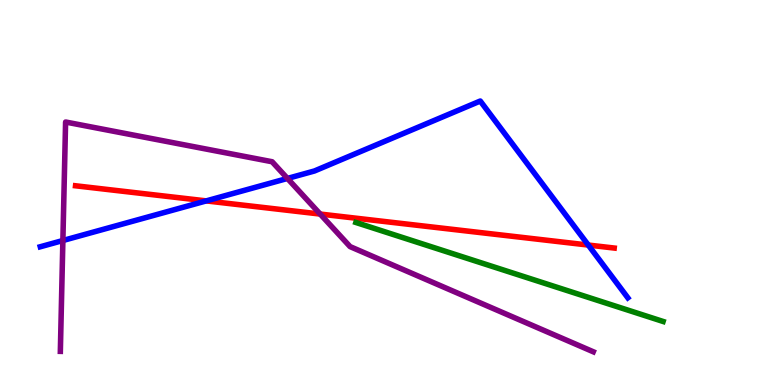[{'lines': ['blue', 'red'], 'intersections': [{'x': 2.66, 'y': 4.78}, {'x': 7.59, 'y': 3.64}]}, {'lines': ['green', 'red'], 'intersections': []}, {'lines': ['purple', 'red'], 'intersections': [{'x': 4.13, 'y': 4.44}]}, {'lines': ['blue', 'green'], 'intersections': []}, {'lines': ['blue', 'purple'], 'intersections': [{'x': 0.811, 'y': 3.75}, {'x': 3.71, 'y': 5.37}]}, {'lines': ['green', 'purple'], 'intersections': []}]